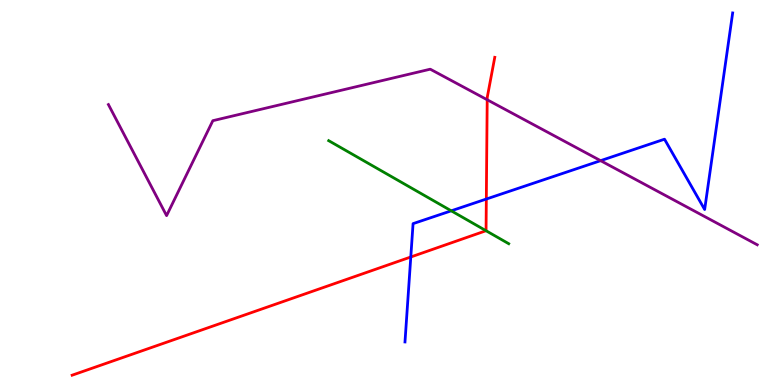[{'lines': ['blue', 'red'], 'intersections': [{'x': 5.3, 'y': 3.33}, {'x': 6.28, 'y': 4.83}]}, {'lines': ['green', 'red'], 'intersections': [{'x': 6.27, 'y': 4.01}]}, {'lines': ['purple', 'red'], 'intersections': [{'x': 6.29, 'y': 7.41}]}, {'lines': ['blue', 'green'], 'intersections': [{'x': 5.82, 'y': 4.52}]}, {'lines': ['blue', 'purple'], 'intersections': [{'x': 7.75, 'y': 5.83}]}, {'lines': ['green', 'purple'], 'intersections': []}]